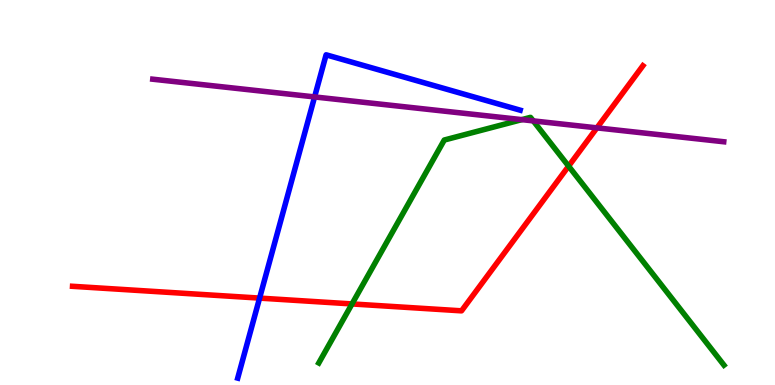[{'lines': ['blue', 'red'], 'intersections': [{'x': 3.35, 'y': 2.26}]}, {'lines': ['green', 'red'], 'intersections': [{'x': 4.54, 'y': 2.11}, {'x': 7.34, 'y': 5.68}]}, {'lines': ['purple', 'red'], 'intersections': [{'x': 7.7, 'y': 6.68}]}, {'lines': ['blue', 'green'], 'intersections': []}, {'lines': ['blue', 'purple'], 'intersections': [{'x': 4.06, 'y': 7.48}]}, {'lines': ['green', 'purple'], 'intersections': [{'x': 6.73, 'y': 6.89}, {'x': 6.88, 'y': 6.86}]}]